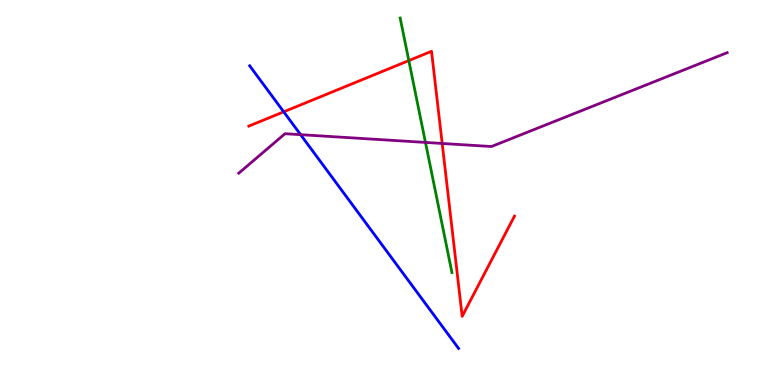[{'lines': ['blue', 'red'], 'intersections': [{'x': 3.66, 'y': 7.1}]}, {'lines': ['green', 'red'], 'intersections': [{'x': 5.28, 'y': 8.43}]}, {'lines': ['purple', 'red'], 'intersections': [{'x': 5.71, 'y': 6.27}]}, {'lines': ['blue', 'green'], 'intersections': []}, {'lines': ['blue', 'purple'], 'intersections': [{'x': 3.88, 'y': 6.5}]}, {'lines': ['green', 'purple'], 'intersections': [{'x': 5.49, 'y': 6.3}]}]